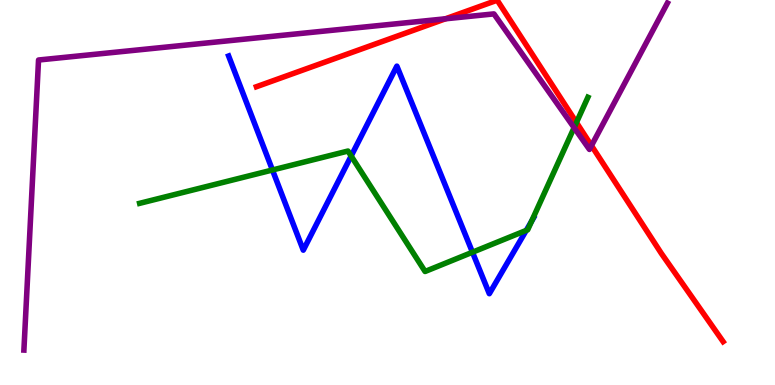[{'lines': ['blue', 'red'], 'intersections': []}, {'lines': ['green', 'red'], 'intersections': [{'x': 7.44, 'y': 6.82}]}, {'lines': ['purple', 'red'], 'intersections': [{'x': 5.75, 'y': 9.51}, {'x': 7.63, 'y': 6.22}]}, {'lines': ['blue', 'green'], 'intersections': [{'x': 3.52, 'y': 5.58}, {'x': 4.53, 'y': 5.95}, {'x': 6.1, 'y': 3.45}, {'x': 6.79, 'y': 4.02}, {'x': 6.86, 'y': 4.25}]}, {'lines': ['blue', 'purple'], 'intersections': []}, {'lines': ['green', 'purple'], 'intersections': [{'x': 7.41, 'y': 6.68}]}]